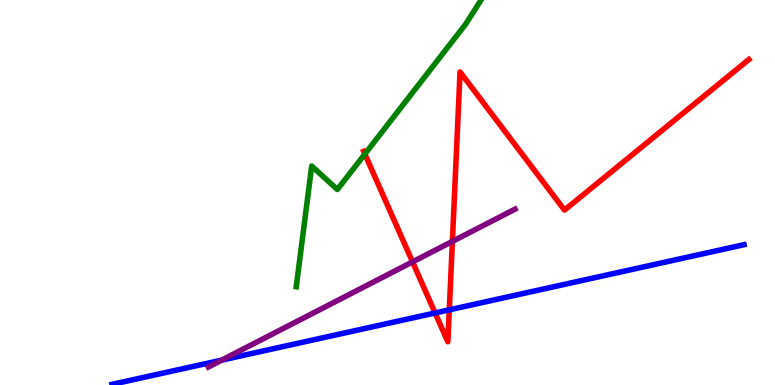[{'lines': ['blue', 'red'], 'intersections': [{'x': 5.61, 'y': 1.87}, {'x': 5.8, 'y': 1.95}]}, {'lines': ['green', 'red'], 'intersections': [{'x': 4.71, 'y': 6.0}]}, {'lines': ['purple', 'red'], 'intersections': [{'x': 5.32, 'y': 3.2}, {'x': 5.84, 'y': 3.73}]}, {'lines': ['blue', 'green'], 'intersections': []}, {'lines': ['blue', 'purple'], 'intersections': [{'x': 2.86, 'y': 0.646}]}, {'lines': ['green', 'purple'], 'intersections': []}]